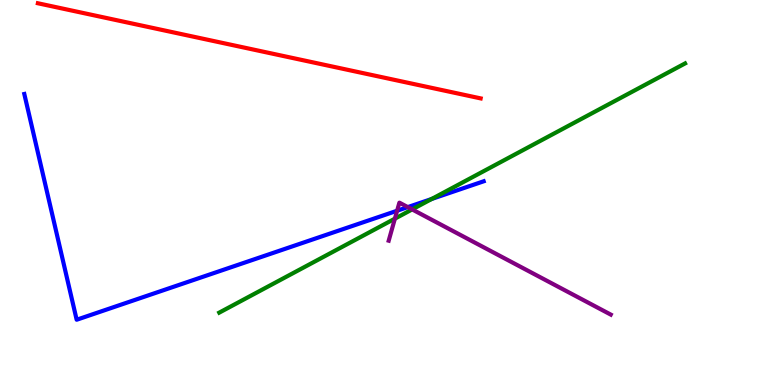[{'lines': ['blue', 'red'], 'intersections': []}, {'lines': ['green', 'red'], 'intersections': []}, {'lines': ['purple', 'red'], 'intersections': []}, {'lines': ['blue', 'green'], 'intersections': [{'x': 5.57, 'y': 4.83}]}, {'lines': ['blue', 'purple'], 'intersections': [{'x': 5.12, 'y': 4.53}, {'x': 5.26, 'y': 4.62}]}, {'lines': ['green', 'purple'], 'intersections': [{'x': 5.1, 'y': 4.32}, {'x': 5.32, 'y': 4.56}]}]